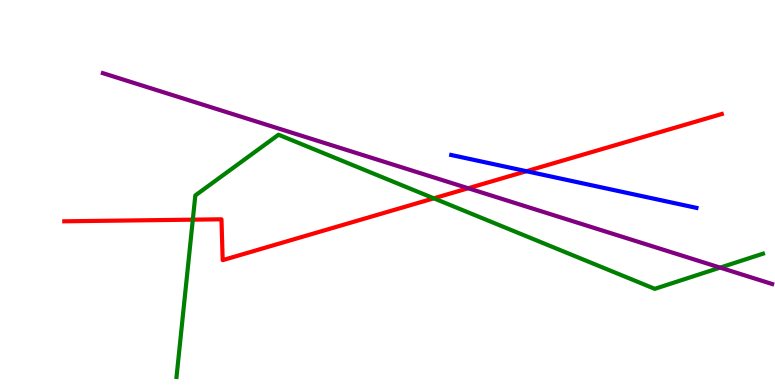[{'lines': ['blue', 'red'], 'intersections': [{'x': 6.79, 'y': 5.55}]}, {'lines': ['green', 'red'], 'intersections': [{'x': 2.49, 'y': 4.29}, {'x': 5.6, 'y': 4.85}]}, {'lines': ['purple', 'red'], 'intersections': [{'x': 6.04, 'y': 5.11}]}, {'lines': ['blue', 'green'], 'intersections': []}, {'lines': ['blue', 'purple'], 'intersections': []}, {'lines': ['green', 'purple'], 'intersections': [{'x': 9.29, 'y': 3.05}]}]